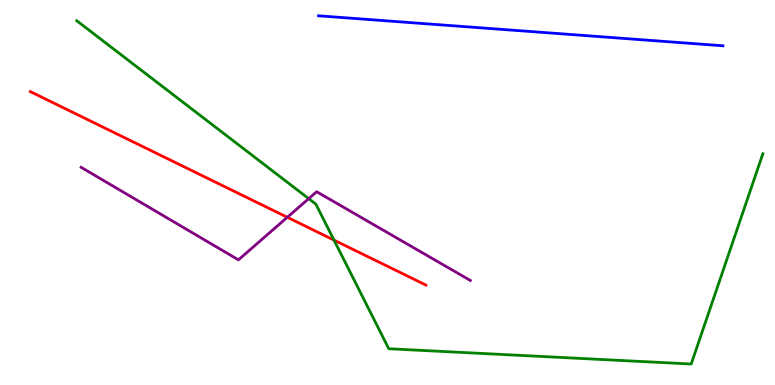[{'lines': ['blue', 'red'], 'intersections': []}, {'lines': ['green', 'red'], 'intersections': [{'x': 4.31, 'y': 3.76}]}, {'lines': ['purple', 'red'], 'intersections': [{'x': 3.71, 'y': 4.36}]}, {'lines': ['blue', 'green'], 'intersections': []}, {'lines': ['blue', 'purple'], 'intersections': []}, {'lines': ['green', 'purple'], 'intersections': [{'x': 3.98, 'y': 4.84}]}]